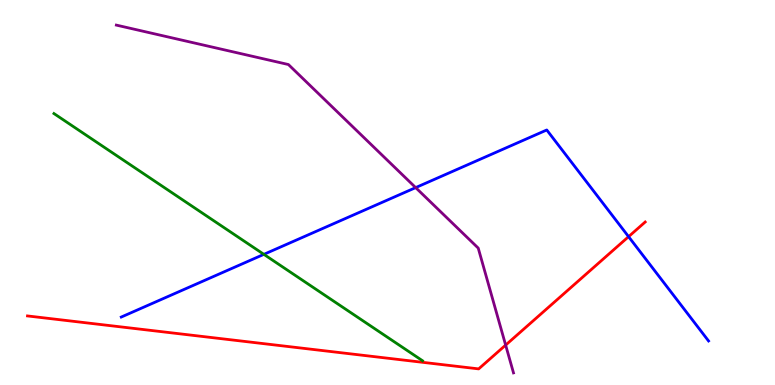[{'lines': ['blue', 'red'], 'intersections': [{'x': 8.11, 'y': 3.85}]}, {'lines': ['green', 'red'], 'intersections': []}, {'lines': ['purple', 'red'], 'intersections': [{'x': 6.52, 'y': 1.04}]}, {'lines': ['blue', 'green'], 'intersections': [{'x': 3.4, 'y': 3.39}]}, {'lines': ['blue', 'purple'], 'intersections': [{'x': 5.36, 'y': 5.13}]}, {'lines': ['green', 'purple'], 'intersections': []}]